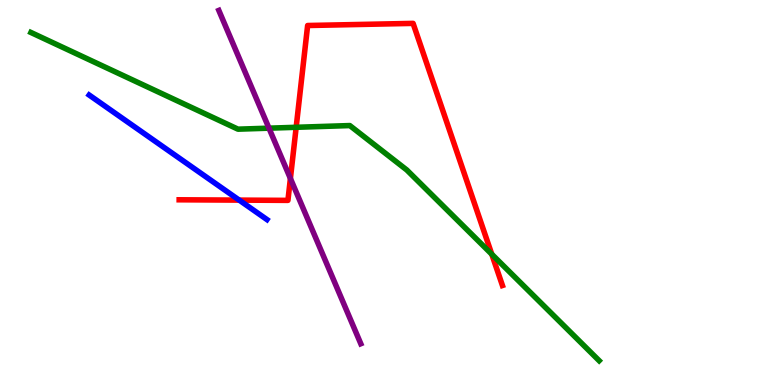[{'lines': ['blue', 'red'], 'intersections': [{'x': 3.09, 'y': 4.8}]}, {'lines': ['green', 'red'], 'intersections': [{'x': 3.82, 'y': 6.69}, {'x': 6.35, 'y': 3.4}]}, {'lines': ['purple', 'red'], 'intersections': [{'x': 3.75, 'y': 5.36}]}, {'lines': ['blue', 'green'], 'intersections': []}, {'lines': ['blue', 'purple'], 'intersections': []}, {'lines': ['green', 'purple'], 'intersections': [{'x': 3.47, 'y': 6.67}]}]